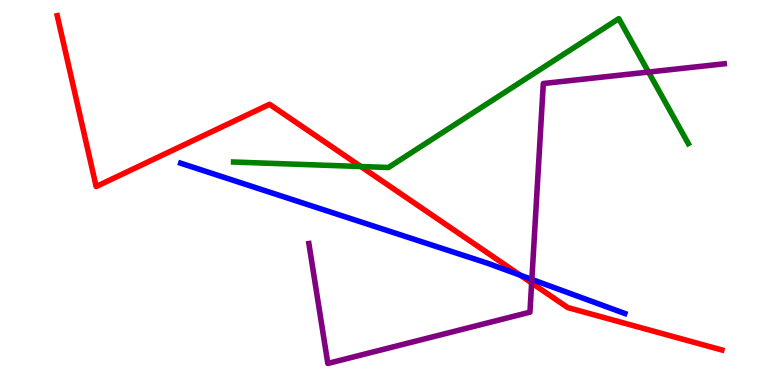[{'lines': ['blue', 'red'], 'intersections': [{'x': 6.71, 'y': 2.85}]}, {'lines': ['green', 'red'], 'intersections': [{'x': 4.66, 'y': 5.67}]}, {'lines': ['purple', 'red'], 'intersections': [{'x': 6.86, 'y': 2.65}]}, {'lines': ['blue', 'green'], 'intersections': []}, {'lines': ['blue', 'purple'], 'intersections': [{'x': 6.86, 'y': 2.74}]}, {'lines': ['green', 'purple'], 'intersections': [{'x': 8.37, 'y': 8.13}]}]